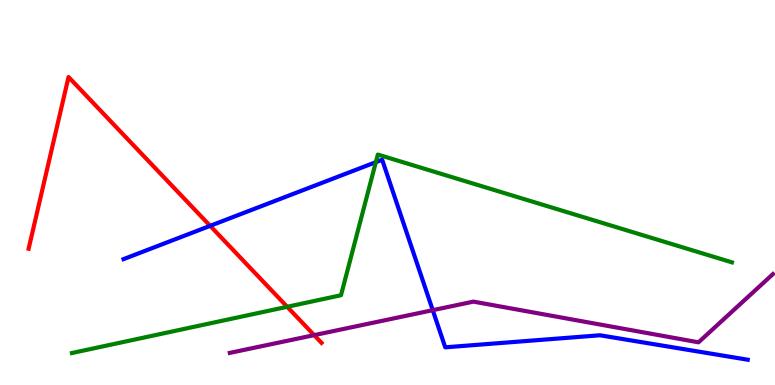[{'lines': ['blue', 'red'], 'intersections': [{'x': 2.71, 'y': 4.13}]}, {'lines': ['green', 'red'], 'intersections': [{'x': 3.71, 'y': 2.03}]}, {'lines': ['purple', 'red'], 'intersections': [{'x': 4.05, 'y': 1.3}]}, {'lines': ['blue', 'green'], 'intersections': [{'x': 4.85, 'y': 5.79}]}, {'lines': ['blue', 'purple'], 'intersections': [{'x': 5.58, 'y': 1.94}]}, {'lines': ['green', 'purple'], 'intersections': []}]